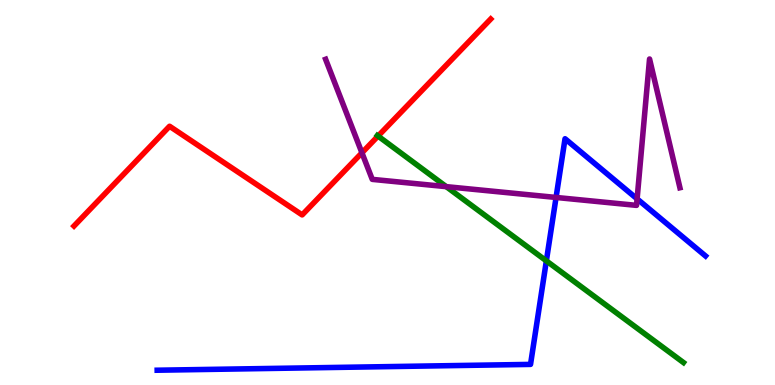[{'lines': ['blue', 'red'], 'intersections': []}, {'lines': ['green', 'red'], 'intersections': [{'x': 4.88, 'y': 6.47}]}, {'lines': ['purple', 'red'], 'intersections': [{'x': 4.67, 'y': 6.03}]}, {'lines': ['blue', 'green'], 'intersections': [{'x': 7.05, 'y': 3.22}]}, {'lines': ['blue', 'purple'], 'intersections': [{'x': 7.17, 'y': 4.87}, {'x': 8.22, 'y': 4.83}]}, {'lines': ['green', 'purple'], 'intersections': [{'x': 5.76, 'y': 5.15}]}]